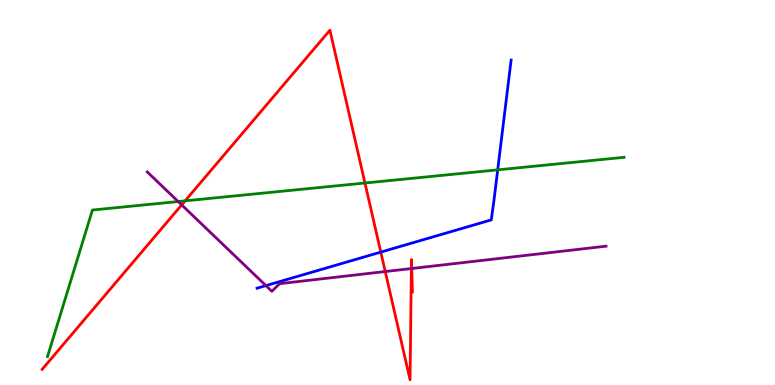[{'lines': ['blue', 'red'], 'intersections': [{'x': 4.91, 'y': 3.45}]}, {'lines': ['green', 'red'], 'intersections': [{'x': 2.39, 'y': 4.78}, {'x': 4.71, 'y': 5.25}]}, {'lines': ['purple', 'red'], 'intersections': [{'x': 2.34, 'y': 4.68}, {'x': 4.97, 'y': 2.95}, {'x': 5.31, 'y': 3.02}, {'x': 5.31, 'y': 3.03}]}, {'lines': ['blue', 'green'], 'intersections': [{'x': 6.42, 'y': 5.59}]}, {'lines': ['blue', 'purple'], 'intersections': [{'x': 3.43, 'y': 2.58}]}, {'lines': ['green', 'purple'], 'intersections': [{'x': 2.3, 'y': 4.77}]}]